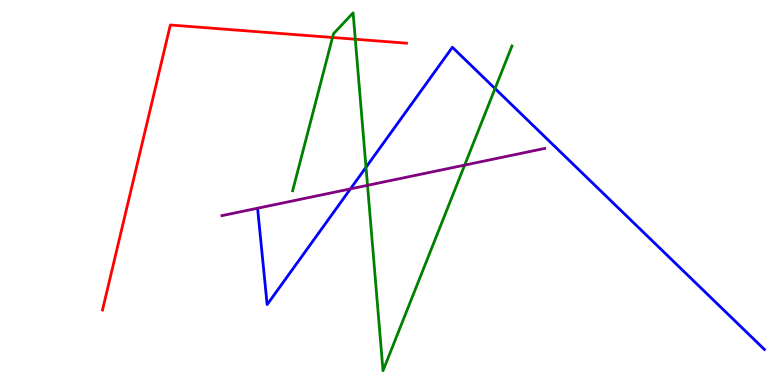[{'lines': ['blue', 'red'], 'intersections': []}, {'lines': ['green', 'red'], 'intersections': [{'x': 4.29, 'y': 9.03}, {'x': 4.58, 'y': 8.98}]}, {'lines': ['purple', 'red'], 'intersections': []}, {'lines': ['blue', 'green'], 'intersections': [{'x': 4.72, 'y': 5.66}, {'x': 6.39, 'y': 7.7}]}, {'lines': ['blue', 'purple'], 'intersections': [{'x': 4.52, 'y': 5.09}]}, {'lines': ['green', 'purple'], 'intersections': [{'x': 4.74, 'y': 5.19}, {'x': 6.0, 'y': 5.71}]}]